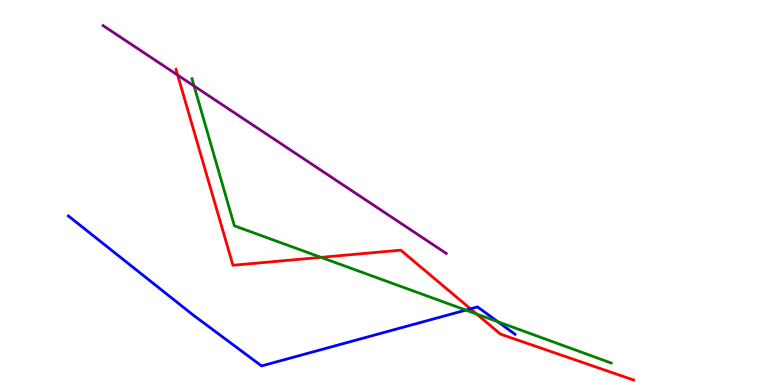[{'lines': ['blue', 'red'], 'intersections': [{'x': 6.07, 'y': 1.98}]}, {'lines': ['green', 'red'], 'intersections': [{'x': 4.14, 'y': 3.32}, {'x': 6.15, 'y': 1.84}]}, {'lines': ['purple', 'red'], 'intersections': [{'x': 2.29, 'y': 8.05}]}, {'lines': ['blue', 'green'], 'intersections': [{'x': 6.01, 'y': 1.95}, {'x': 6.42, 'y': 1.64}]}, {'lines': ['blue', 'purple'], 'intersections': []}, {'lines': ['green', 'purple'], 'intersections': [{'x': 2.5, 'y': 7.77}]}]